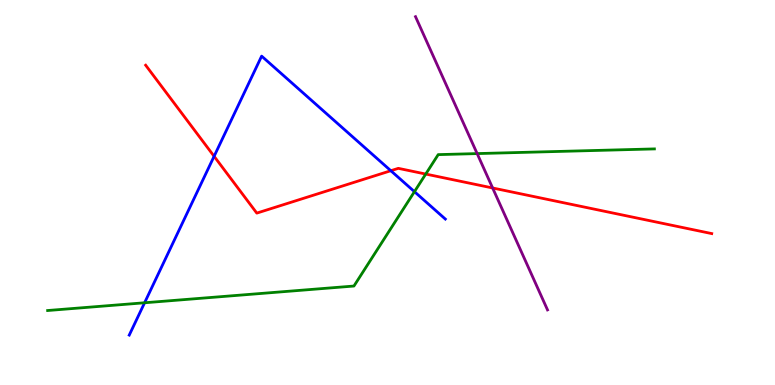[{'lines': ['blue', 'red'], 'intersections': [{'x': 2.76, 'y': 5.94}, {'x': 5.04, 'y': 5.57}]}, {'lines': ['green', 'red'], 'intersections': [{'x': 5.49, 'y': 5.48}]}, {'lines': ['purple', 'red'], 'intersections': [{'x': 6.36, 'y': 5.12}]}, {'lines': ['blue', 'green'], 'intersections': [{'x': 1.87, 'y': 2.14}, {'x': 5.35, 'y': 5.02}]}, {'lines': ['blue', 'purple'], 'intersections': []}, {'lines': ['green', 'purple'], 'intersections': [{'x': 6.16, 'y': 6.01}]}]